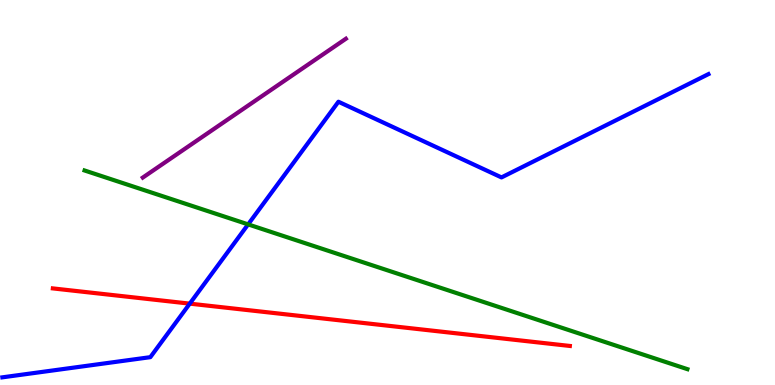[{'lines': ['blue', 'red'], 'intersections': [{'x': 2.45, 'y': 2.11}]}, {'lines': ['green', 'red'], 'intersections': []}, {'lines': ['purple', 'red'], 'intersections': []}, {'lines': ['blue', 'green'], 'intersections': [{'x': 3.2, 'y': 4.17}]}, {'lines': ['blue', 'purple'], 'intersections': []}, {'lines': ['green', 'purple'], 'intersections': []}]